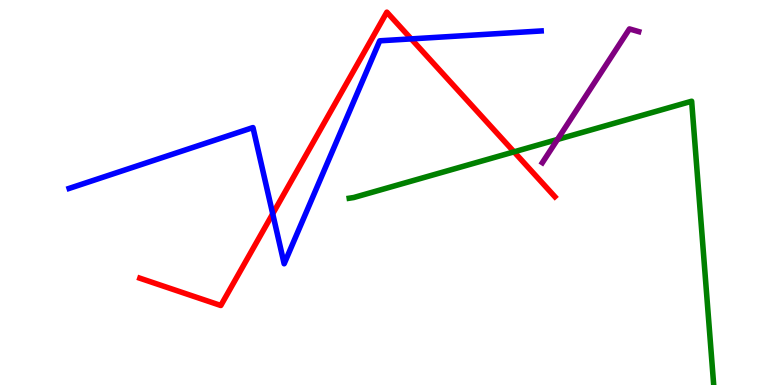[{'lines': ['blue', 'red'], 'intersections': [{'x': 3.52, 'y': 4.45}, {'x': 5.31, 'y': 8.99}]}, {'lines': ['green', 'red'], 'intersections': [{'x': 6.63, 'y': 6.06}]}, {'lines': ['purple', 'red'], 'intersections': []}, {'lines': ['blue', 'green'], 'intersections': []}, {'lines': ['blue', 'purple'], 'intersections': []}, {'lines': ['green', 'purple'], 'intersections': [{'x': 7.19, 'y': 6.38}]}]